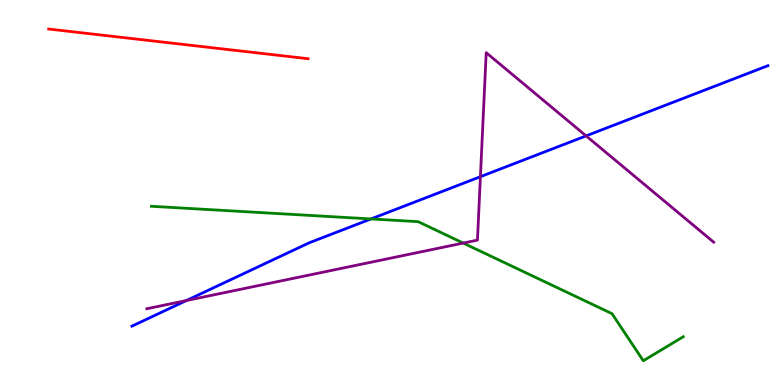[{'lines': ['blue', 'red'], 'intersections': []}, {'lines': ['green', 'red'], 'intersections': []}, {'lines': ['purple', 'red'], 'intersections': []}, {'lines': ['blue', 'green'], 'intersections': [{'x': 4.79, 'y': 4.31}]}, {'lines': ['blue', 'purple'], 'intersections': [{'x': 2.41, 'y': 2.19}, {'x': 6.2, 'y': 5.41}, {'x': 7.56, 'y': 6.47}]}, {'lines': ['green', 'purple'], 'intersections': [{'x': 5.98, 'y': 3.69}]}]